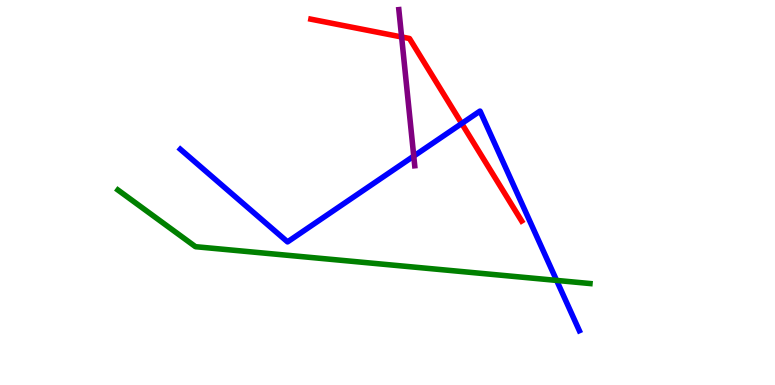[{'lines': ['blue', 'red'], 'intersections': [{'x': 5.96, 'y': 6.79}]}, {'lines': ['green', 'red'], 'intersections': []}, {'lines': ['purple', 'red'], 'intersections': [{'x': 5.18, 'y': 9.04}]}, {'lines': ['blue', 'green'], 'intersections': [{'x': 7.18, 'y': 2.72}]}, {'lines': ['blue', 'purple'], 'intersections': [{'x': 5.34, 'y': 5.95}]}, {'lines': ['green', 'purple'], 'intersections': []}]